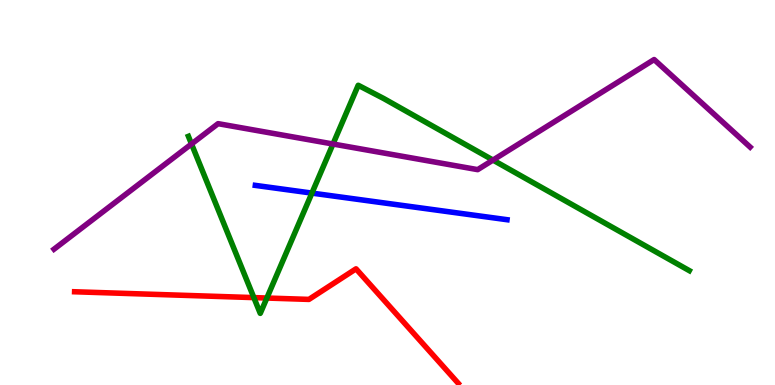[{'lines': ['blue', 'red'], 'intersections': []}, {'lines': ['green', 'red'], 'intersections': [{'x': 3.28, 'y': 2.27}, {'x': 3.44, 'y': 2.26}]}, {'lines': ['purple', 'red'], 'intersections': []}, {'lines': ['blue', 'green'], 'intersections': [{'x': 4.02, 'y': 4.98}]}, {'lines': ['blue', 'purple'], 'intersections': []}, {'lines': ['green', 'purple'], 'intersections': [{'x': 2.47, 'y': 6.26}, {'x': 4.3, 'y': 6.26}, {'x': 6.36, 'y': 5.84}]}]